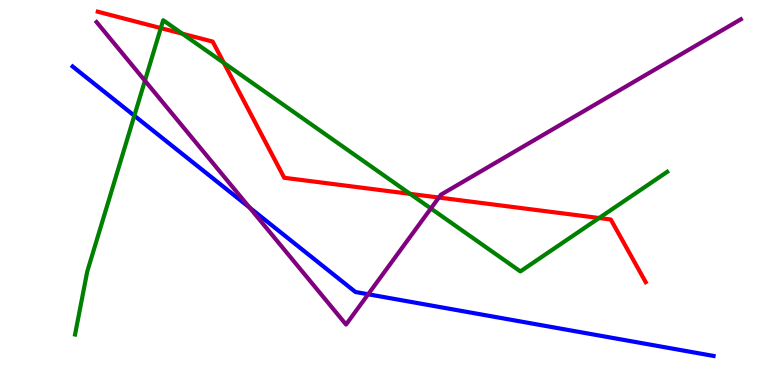[{'lines': ['blue', 'red'], 'intersections': []}, {'lines': ['green', 'red'], 'intersections': [{'x': 2.08, 'y': 9.27}, {'x': 2.35, 'y': 9.12}, {'x': 2.89, 'y': 8.37}, {'x': 5.29, 'y': 4.96}, {'x': 7.73, 'y': 4.34}]}, {'lines': ['purple', 'red'], 'intersections': [{'x': 5.66, 'y': 4.87}]}, {'lines': ['blue', 'green'], 'intersections': [{'x': 1.73, 'y': 6.99}]}, {'lines': ['blue', 'purple'], 'intersections': [{'x': 3.22, 'y': 4.61}, {'x': 4.75, 'y': 2.36}]}, {'lines': ['green', 'purple'], 'intersections': [{'x': 1.87, 'y': 7.9}, {'x': 5.56, 'y': 4.59}]}]